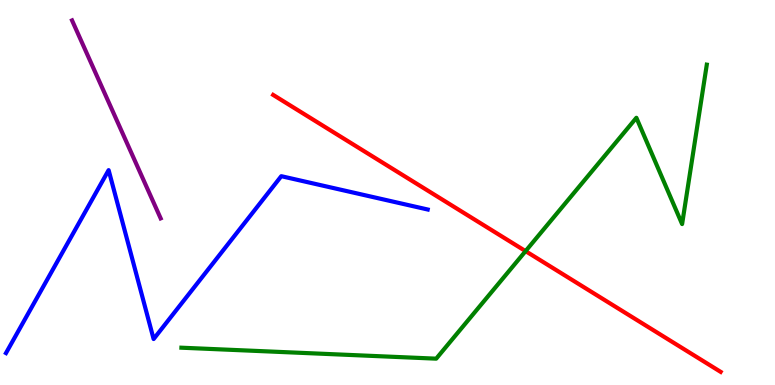[{'lines': ['blue', 'red'], 'intersections': []}, {'lines': ['green', 'red'], 'intersections': [{'x': 6.78, 'y': 3.48}]}, {'lines': ['purple', 'red'], 'intersections': []}, {'lines': ['blue', 'green'], 'intersections': []}, {'lines': ['blue', 'purple'], 'intersections': []}, {'lines': ['green', 'purple'], 'intersections': []}]